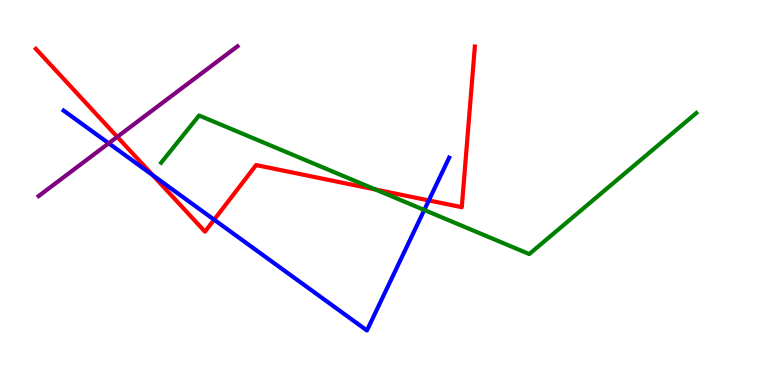[{'lines': ['blue', 'red'], 'intersections': [{'x': 1.97, 'y': 5.45}, {'x': 2.76, 'y': 4.29}, {'x': 5.53, 'y': 4.79}]}, {'lines': ['green', 'red'], 'intersections': [{'x': 4.85, 'y': 5.08}]}, {'lines': ['purple', 'red'], 'intersections': [{'x': 1.51, 'y': 6.45}]}, {'lines': ['blue', 'green'], 'intersections': [{'x': 5.47, 'y': 4.55}]}, {'lines': ['blue', 'purple'], 'intersections': [{'x': 1.4, 'y': 6.28}]}, {'lines': ['green', 'purple'], 'intersections': []}]